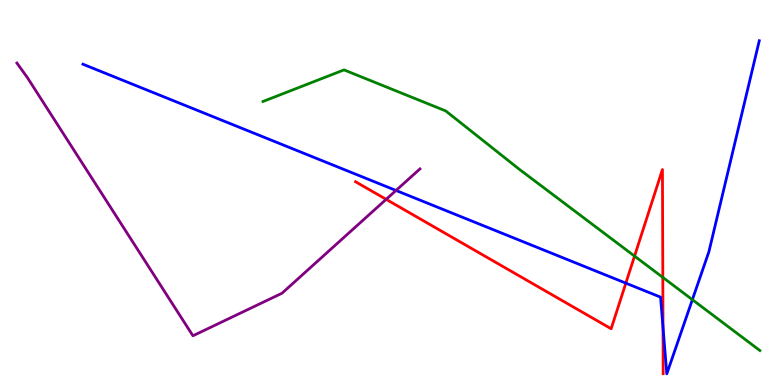[{'lines': ['blue', 'red'], 'intersections': [{'x': 8.08, 'y': 2.65}, {'x': 8.55, 'y': 1.5}]}, {'lines': ['green', 'red'], 'intersections': [{'x': 8.19, 'y': 3.35}, {'x': 8.55, 'y': 2.79}]}, {'lines': ['purple', 'red'], 'intersections': [{'x': 4.98, 'y': 4.82}]}, {'lines': ['blue', 'green'], 'intersections': [{'x': 8.93, 'y': 2.22}]}, {'lines': ['blue', 'purple'], 'intersections': [{'x': 5.11, 'y': 5.05}]}, {'lines': ['green', 'purple'], 'intersections': []}]